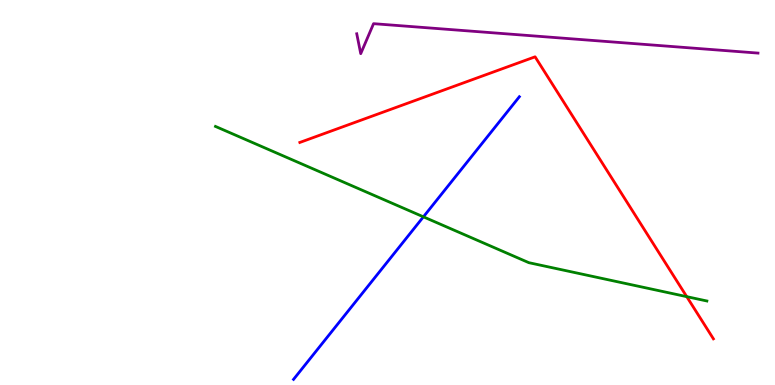[{'lines': ['blue', 'red'], 'intersections': []}, {'lines': ['green', 'red'], 'intersections': [{'x': 8.86, 'y': 2.29}]}, {'lines': ['purple', 'red'], 'intersections': []}, {'lines': ['blue', 'green'], 'intersections': [{'x': 5.46, 'y': 4.37}]}, {'lines': ['blue', 'purple'], 'intersections': []}, {'lines': ['green', 'purple'], 'intersections': []}]